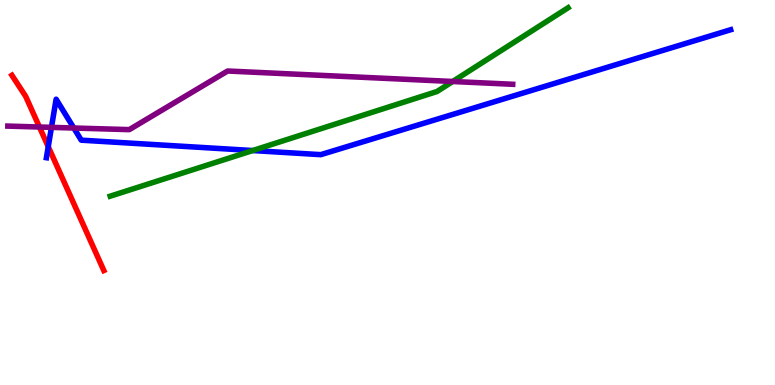[{'lines': ['blue', 'red'], 'intersections': [{'x': 0.623, 'y': 6.19}]}, {'lines': ['green', 'red'], 'intersections': []}, {'lines': ['purple', 'red'], 'intersections': [{'x': 0.509, 'y': 6.7}]}, {'lines': ['blue', 'green'], 'intersections': [{'x': 3.26, 'y': 6.09}]}, {'lines': ['blue', 'purple'], 'intersections': [{'x': 0.664, 'y': 6.69}, {'x': 0.952, 'y': 6.67}]}, {'lines': ['green', 'purple'], 'intersections': [{'x': 5.84, 'y': 7.88}]}]